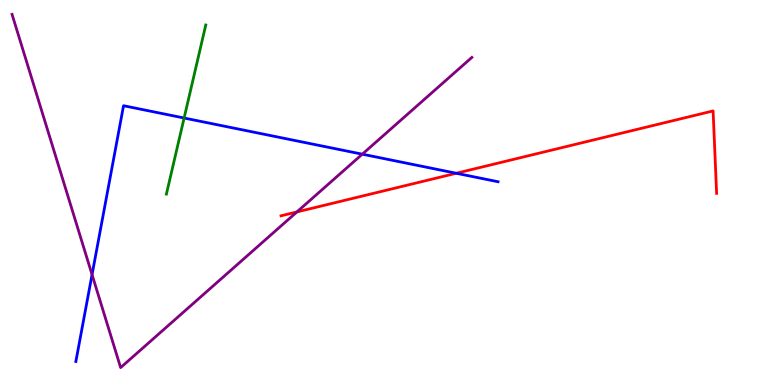[{'lines': ['blue', 'red'], 'intersections': [{'x': 5.89, 'y': 5.5}]}, {'lines': ['green', 'red'], 'intersections': []}, {'lines': ['purple', 'red'], 'intersections': [{'x': 3.83, 'y': 4.5}]}, {'lines': ['blue', 'green'], 'intersections': [{'x': 2.38, 'y': 6.93}]}, {'lines': ['blue', 'purple'], 'intersections': [{'x': 1.19, 'y': 2.87}, {'x': 4.67, 'y': 6.0}]}, {'lines': ['green', 'purple'], 'intersections': []}]